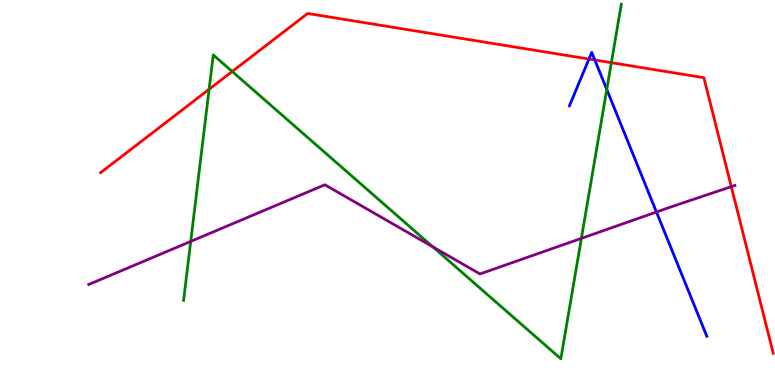[{'lines': ['blue', 'red'], 'intersections': [{'x': 7.6, 'y': 8.47}, {'x': 7.67, 'y': 8.44}]}, {'lines': ['green', 'red'], 'intersections': [{'x': 2.7, 'y': 7.68}, {'x': 3.0, 'y': 8.14}, {'x': 7.89, 'y': 8.37}]}, {'lines': ['purple', 'red'], 'intersections': [{'x': 9.44, 'y': 5.15}]}, {'lines': ['blue', 'green'], 'intersections': [{'x': 7.83, 'y': 7.68}]}, {'lines': ['blue', 'purple'], 'intersections': [{'x': 8.47, 'y': 4.49}]}, {'lines': ['green', 'purple'], 'intersections': [{'x': 2.46, 'y': 3.73}, {'x': 5.58, 'y': 3.59}, {'x': 7.5, 'y': 3.81}]}]